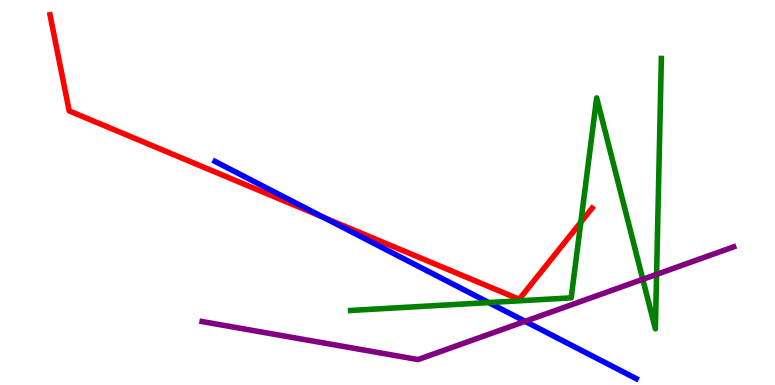[{'lines': ['blue', 'red'], 'intersections': [{'x': 4.18, 'y': 4.35}]}, {'lines': ['green', 'red'], 'intersections': [{'x': 7.49, 'y': 4.23}]}, {'lines': ['purple', 'red'], 'intersections': []}, {'lines': ['blue', 'green'], 'intersections': [{'x': 6.31, 'y': 2.14}]}, {'lines': ['blue', 'purple'], 'intersections': [{'x': 6.78, 'y': 1.65}]}, {'lines': ['green', 'purple'], 'intersections': [{'x': 8.29, 'y': 2.75}, {'x': 8.47, 'y': 2.87}]}]